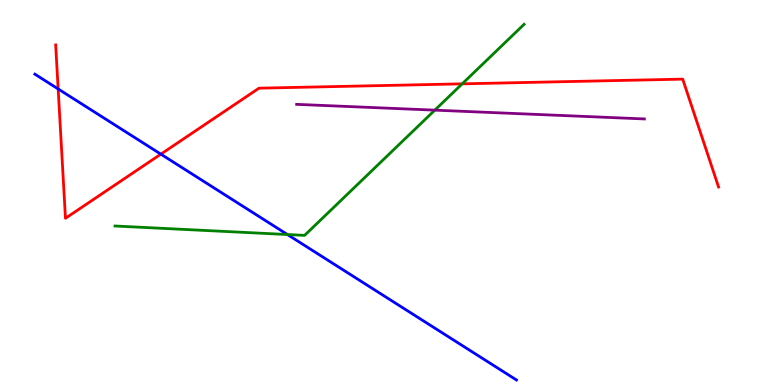[{'lines': ['blue', 'red'], 'intersections': [{'x': 0.75, 'y': 7.69}, {'x': 2.08, 'y': 6.0}]}, {'lines': ['green', 'red'], 'intersections': [{'x': 5.96, 'y': 7.82}]}, {'lines': ['purple', 'red'], 'intersections': []}, {'lines': ['blue', 'green'], 'intersections': [{'x': 3.71, 'y': 3.91}]}, {'lines': ['blue', 'purple'], 'intersections': []}, {'lines': ['green', 'purple'], 'intersections': [{'x': 5.61, 'y': 7.14}]}]